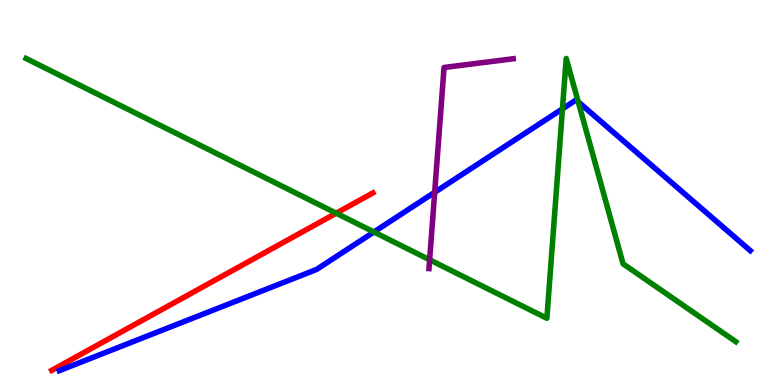[{'lines': ['blue', 'red'], 'intersections': []}, {'lines': ['green', 'red'], 'intersections': [{'x': 4.34, 'y': 4.46}]}, {'lines': ['purple', 'red'], 'intersections': []}, {'lines': ['blue', 'green'], 'intersections': [{'x': 4.82, 'y': 3.97}, {'x': 7.26, 'y': 7.17}, {'x': 7.46, 'y': 7.35}]}, {'lines': ['blue', 'purple'], 'intersections': [{'x': 5.61, 'y': 5.01}]}, {'lines': ['green', 'purple'], 'intersections': [{'x': 5.54, 'y': 3.25}]}]